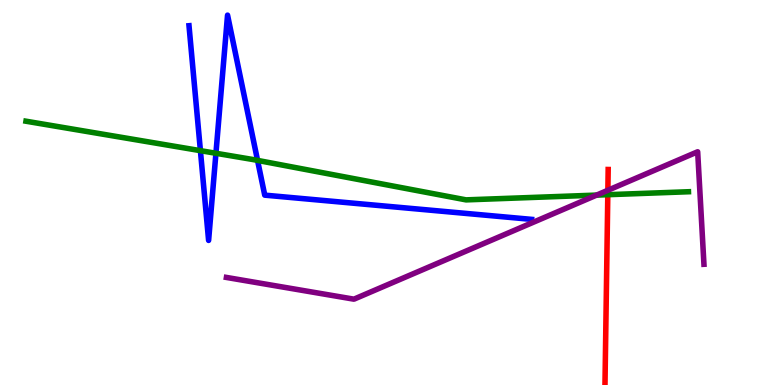[{'lines': ['blue', 'red'], 'intersections': []}, {'lines': ['green', 'red'], 'intersections': [{'x': 7.84, 'y': 4.94}]}, {'lines': ['purple', 'red'], 'intersections': [{'x': 7.84, 'y': 5.06}]}, {'lines': ['blue', 'green'], 'intersections': [{'x': 2.59, 'y': 6.09}, {'x': 2.79, 'y': 6.02}, {'x': 3.32, 'y': 5.83}]}, {'lines': ['blue', 'purple'], 'intersections': []}, {'lines': ['green', 'purple'], 'intersections': [{'x': 7.7, 'y': 4.93}]}]